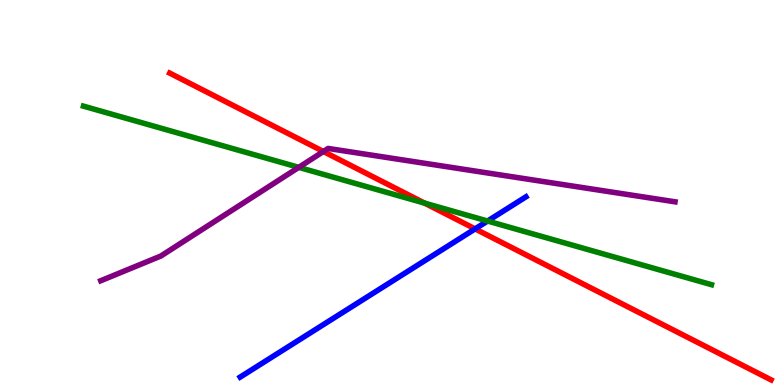[{'lines': ['blue', 'red'], 'intersections': [{'x': 6.13, 'y': 4.05}]}, {'lines': ['green', 'red'], 'intersections': [{'x': 5.48, 'y': 4.72}]}, {'lines': ['purple', 'red'], 'intersections': [{'x': 4.17, 'y': 6.06}]}, {'lines': ['blue', 'green'], 'intersections': [{'x': 6.29, 'y': 4.26}]}, {'lines': ['blue', 'purple'], 'intersections': []}, {'lines': ['green', 'purple'], 'intersections': [{'x': 3.86, 'y': 5.65}]}]